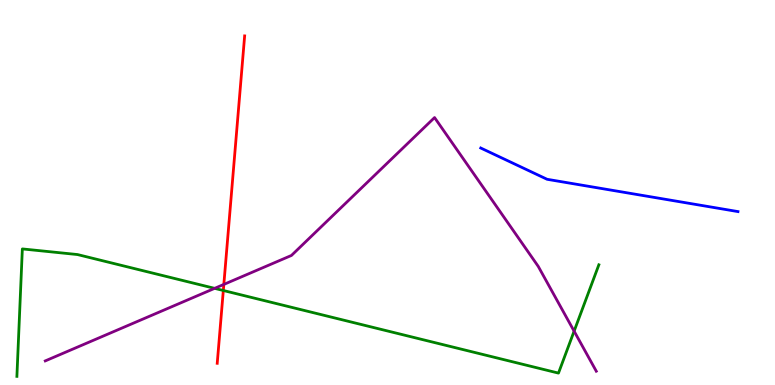[{'lines': ['blue', 'red'], 'intersections': []}, {'lines': ['green', 'red'], 'intersections': [{'x': 2.88, 'y': 2.45}]}, {'lines': ['purple', 'red'], 'intersections': [{'x': 2.89, 'y': 2.61}]}, {'lines': ['blue', 'green'], 'intersections': []}, {'lines': ['blue', 'purple'], 'intersections': []}, {'lines': ['green', 'purple'], 'intersections': [{'x': 2.77, 'y': 2.51}, {'x': 7.41, 'y': 1.4}]}]